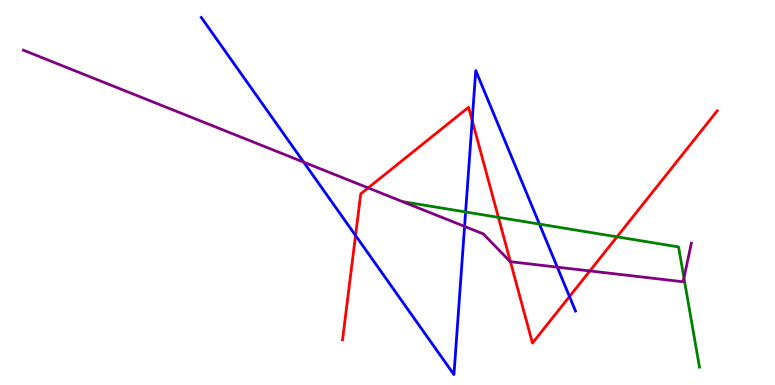[{'lines': ['blue', 'red'], 'intersections': [{'x': 4.59, 'y': 3.88}, {'x': 6.09, 'y': 6.87}, {'x': 7.35, 'y': 2.3}]}, {'lines': ['green', 'red'], 'intersections': [{'x': 6.43, 'y': 4.35}, {'x': 7.96, 'y': 3.85}]}, {'lines': ['purple', 'red'], 'intersections': [{'x': 4.75, 'y': 5.12}, {'x': 6.59, 'y': 3.2}, {'x': 7.61, 'y': 2.96}]}, {'lines': ['blue', 'green'], 'intersections': [{'x': 6.01, 'y': 4.49}, {'x': 6.96, 'y': 4.18}]}, {'lines': ['blue', 'purple'], 'intersections': [{'x': 3.92, 'y': 5.79}, {'x': 5.99, 'y': 4.12}, {'x': 7.19, 'y': 3.06}]}, {'lines': ['green', 'purple'], 'intersections': [{'x': 8.83, 'y': 2.78}]}]